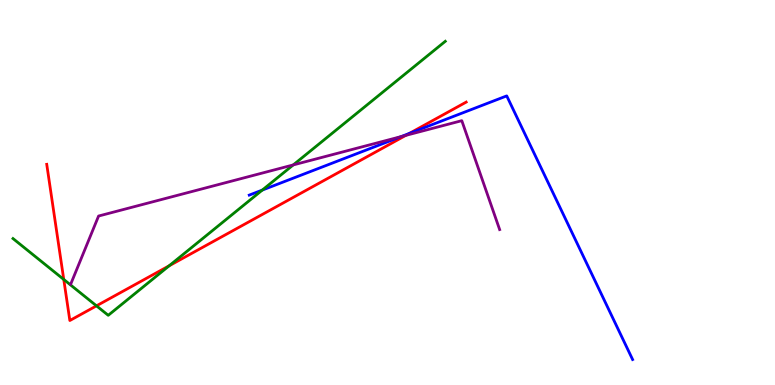[{'lines': ['blue', 'red'], 'intersections': [{'x': 5.28, 'y': 6.54}]}, {'lines': ['green', 'red'], 'intersections': [{'x': 0.823, 'y': 2.74}, {'x': 1.25, 'y': 2.06}, {'x': 2.18, 'y': 3.1}]}, {'lines': ['purple', 'red'], 'intersections': [{'x': 5.24, 'y': 6.48}]}, {'lines': ['blue', 'green'], 'intersections': [{'x': 3.38, 'y': 5.06}]}, {'lines': ['blue', 'purple'], 'intersections': [{'x': 5.17, 'y': 6.45}]}, {'lines': ['green', 'purple'], 'intersections': [{'x': 3.78, 'y': 5.72}]}]